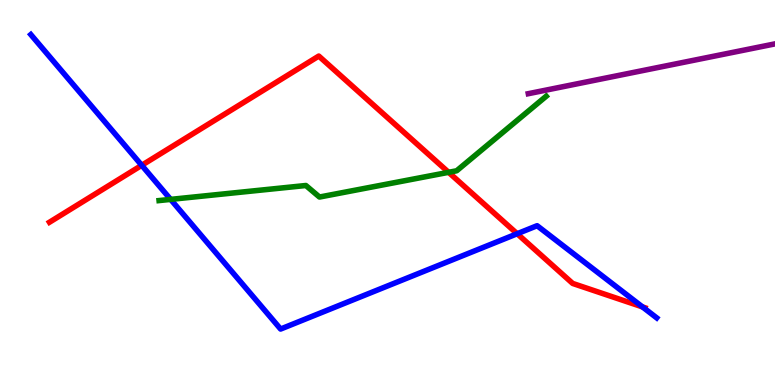[{'lines': ['blue', 'red'], 'intersections': [{'x': 1.83, 'y': 5.71}, {'x': 6.67, 'y': 3.93}, {'x': 8.29, 'y': 2.03}]}, {'lines': ['green', 'red'], 'intersections': [{'x': 5.79, 'y': 5.52}]}, {'lines': ['purple', 'red'], 'intersections': []}, {'lines': ['blue', 'green'], 'intersections': [{'x': 2.2, 'y': 4.82}]}, {'lines': ['blue', 'purple'], 'intersections': []}, {'lines': ['green', 'purple'], 'intersections': []}]